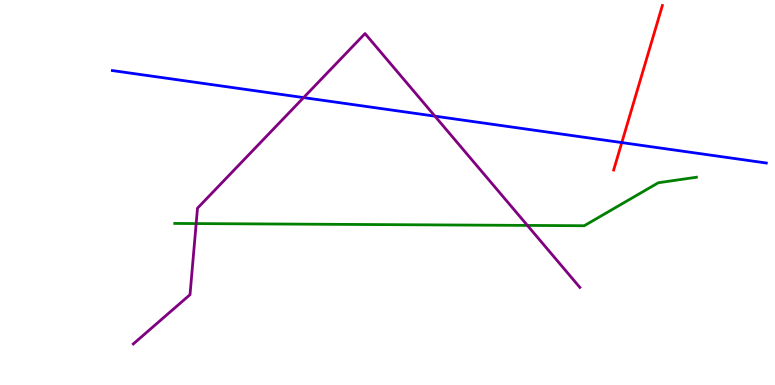[{'lines': ['blue', 'red'], 'intersections': [{'x': 8.02, 'y': 6.3}]}, {'lines': ['green', 'red'], 'intersections': []}, {'lines': ['purple', 'red'], 'intersections': []}, {'lines': ['blue', 'green'], 'intersections': []}, {'lines': ['blue', 'purple'], 'intersections': [{'x': 3.92, 'y': 7.46}, {'x': 5.61, 'y': 6.98}]}, {'lines': ['green', 'purple'], 'intersections': [{'x': 2.53, 'y': 4.19}, {'x': 6.81, 'y': 4.15}]}]